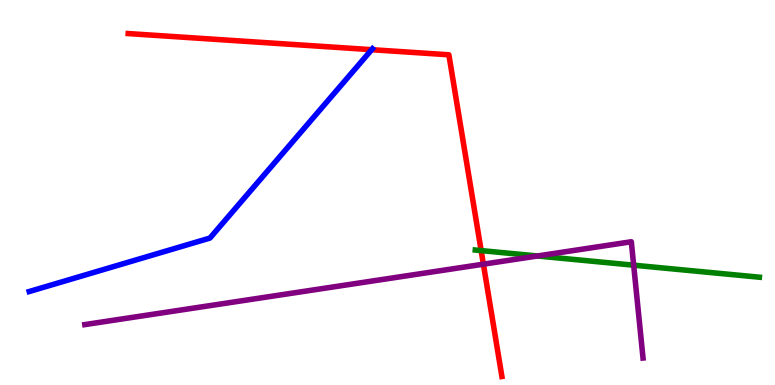[{'lines': ['blue', 'red'], 'intersections': [{'x': 4.8, 'y': 8.71}]}, {'lines': ['green', 'red'], 'intersections': [{'x': 6.21, 'y': 3.49}]}, {'lines': ['purple', 'red'], 'intersections': [{'x': 6.24, 'y': 3.14}]}, {'lines': ['blue', 'green'], 'intersections': []}, {'lines': ['blue', 'purple'], 'intersections': []}, {'lines': ['green', 'purple'], 'intersections': [{'x': 6.93, 'y': 3.35}, {'x': 8.18, 'y': 3.11}]}]